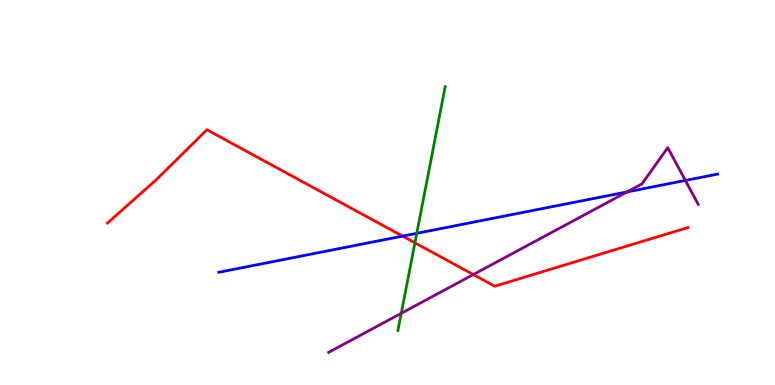[{'lines': ['blue', 'red'], 'intersections': [{'x': 5.19, 'y': 3.87}]}, {'lines': ['green', 'red'], 'intersections': [{'x': 5.35, 'y': 3.69}]}, {'lines': ['purple', 'red'], 'intersections': [{'x': 6.11, 'y': 2.87}]}, {'lines': ['blue', 'green'], 'intersections': [{'x': 5.38, 'y': 3.94}]}, {'lines': ['blue', 'purple'], 'intersections': [{'x': 8.09, 'y': 5.01}, {'x': 8.84, 'y': 5.31}]}, {'lines': ['green', 'purple'], 'intersections': [{'x': 5.18, 'y': 1.86}]}]